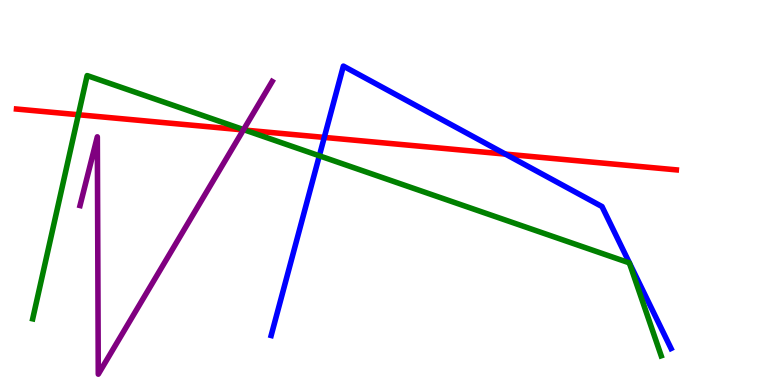[{'lines': ['blue', 'red'], 'intersections': [{'x': 4.18, 'y': 6.43}, {'x': 6.52, 'y': 6.0}]}, {'lines': ['green', 'red'], 'intersections': [{'x': 1.01, 'y': 7.02}, {'x': 3.16, 'y': 6.62}]}, {'lines': ['purple', 'red'], 'intersections': [{'x': 3.14, 'y': 6.62}]}, {'lines': ['blue', 'green'], 'intersections': [{'x': 4.12, 'y': 5.95}]}, {'lines': ['blue', 'purple'], 'intersections': []}, {'lines': ['green', 'purple'], 'intersections': [{'x': 3.14, 'y': 6.63}]}]